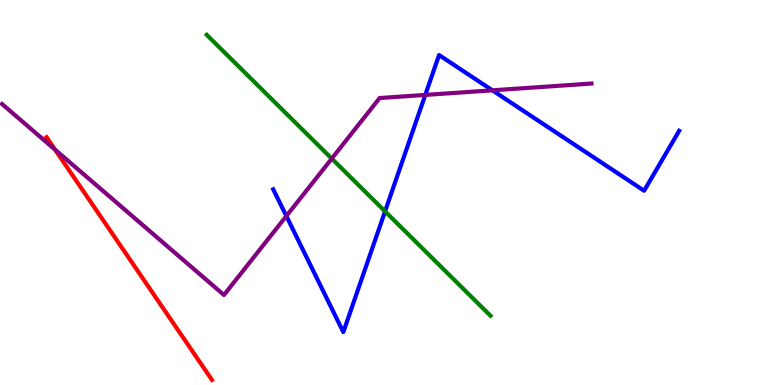[{'lines': ['blue', 'red'], 'intersections': []}, {'lines': ['green', 'red'], 'intersections': []}, {'lines': ['purple', 'red'], 'intersections': [{'x': 0.71, 'y': 6.11}]}, {'lines': ['blue', 'green'], 'intersections': [{'x': 4.97, 'y': 4.51}]}, {'lines': ['blue', 'purple'], 'intersections': [{'x': 3.69, 'y': 4.39}, {'x': 5.49, 'y': 7.53}, {'x': 6.35, 'y': 7.65}]}, {'lines': ['green', 'purple'], 'intersections': [{'x': 4.28, 'y': 5.88}]}]